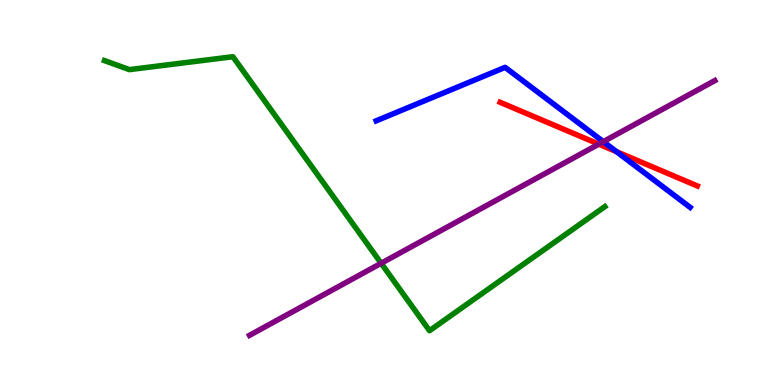[{'lines': ['blue', 'red'], 'intersections': [{'x': 7.96, 'y': 6.06}]}, {'lines': ['green', 'red'], 'intersections': []}, {'lines': ['purple', 'red'], 'intersections': [{'x': 7.73, 'y': 6.26}]}, {'lines': ['blue', 'green'], 'intersections': []}, {'lines': ['blue', 'purple'], 'intersections': [{'x': 7.78, 'y': 6.32}]}, {'lines': ['green', 'purple'], 'intersections': [{'x': 4.92, 'y': 3.16}]}]